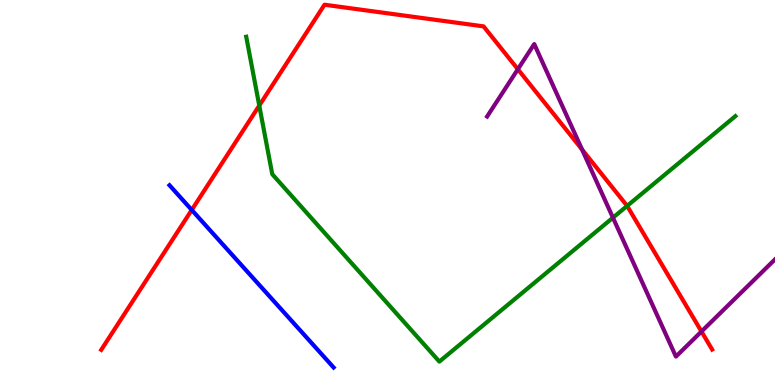[{'lines': ['blue', 'red'], 'intersections': [{'x': 2.47, 'y': 4.55}]}, {'lines': ['green', 'red'], 'intersections': [{'x': 3.35, 'y': 7.26}, {'x': 8.09, 'y': 4.65}]}, {'lines': ['purple', 'red'], 'intersections': [{'x': 6.68, 'y': 8.2}, {'x': 7.51, 'y': 6.12}, {'x': 9.05, 'y': 1.39}]}, {'lines': ['blue', 'green'], 'intersections': []}, {'lines': ['blue', 'purple'], 'intersections': []}, {'lines': ['green', 'purple'], 'intersections': [{'x': 7.91, 'y': 4.35}]}]